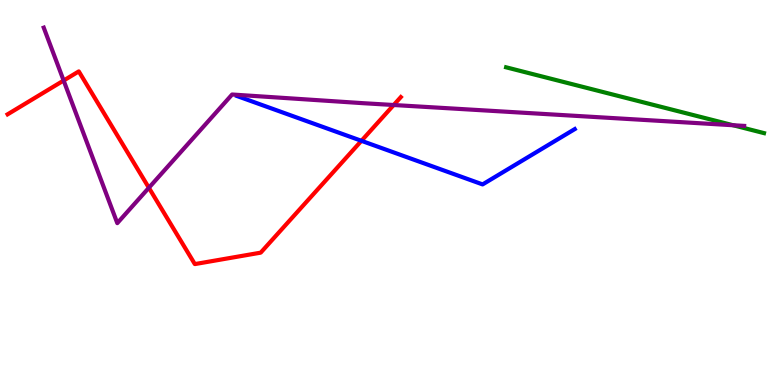[{'lines': ['blue', 'red'], 'intersections': [{'x': 4.66, 'y': 6.34}]}, {'lines': ['green', 'red'], 'intersections': []}, {'lines': ['purple', 'red'], 'intersections': [{'x': 0.821, 'y': 7.91}, {'x': 1.92, 'y': 5.12}, {'x': 5.08, 'y': 7.27}]}, {'lines': ['blue', 'green'], 'intersections': []}, {'lines': ['blue', 'purple'], 'intersections': []}, {'lines': ['green', 'purple'], 'intersections': [{'x': 9.46, 'y': 6.75}]}]